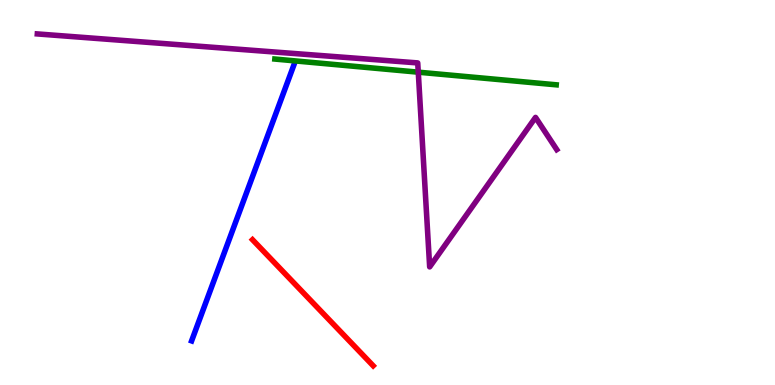[{'lines': ['blue', 'red'], 'intersections': []}, {'lines': ['green', 'red'], 'intersections': []}, {'lines': ['purple', 'red'], 'intersections': []}, {'lines': ['blue', 'green'], 'intersections': []}, {'lines': ['blue', 'purple'], 'intersections': []}, {'lines': ['green', 'purple'], 'intersections': [{'x': 5.4, 'y': 8.13}]}]